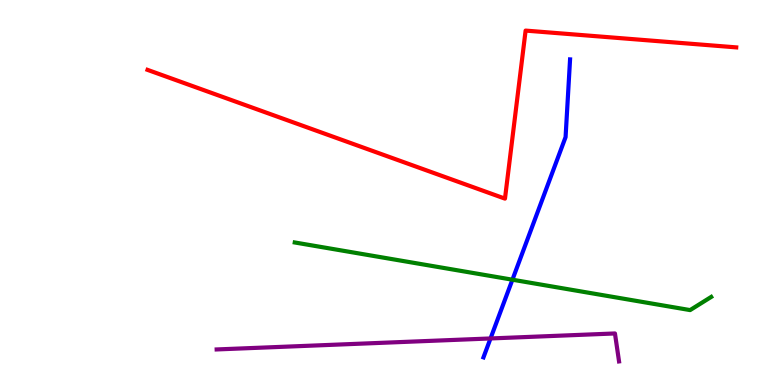[{'lines': ['blue', 'red'], 'intersections': []}, {'lines': ['green', 'red'], 'intersections': []}, {'lines': ['purple', 'red'], 'intersections': []}, {'lines': ['blue', 'green'], 'intersections': [{'x': 6.61, 'y': 2.74}]}, {'lines': ['blue', 'purple'], 'intersections': [{'x': 6.33, 'y': 1.21}]}, {'lines': ['green', 'purple'], 'intersections': []}]